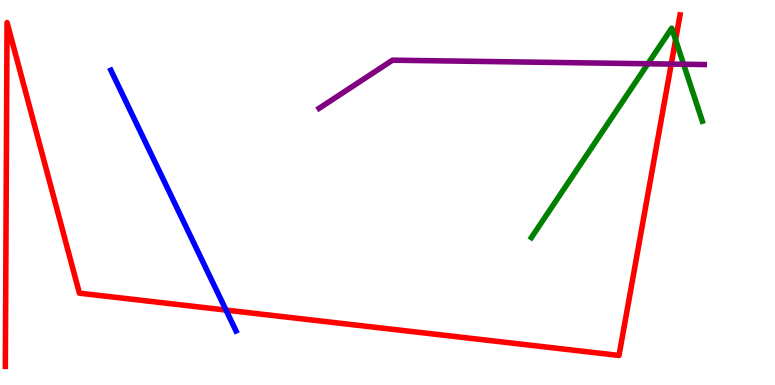[{'lines': ['blue', 'red'], 'intersections': [{'x': 2.92, 'y': 1.95}]}, {'lines': ['green', 'red'], 'intersections': [{'x': 8.72, 'y': 8.97}]}, {'lines': ['purple', 'red'], 'intersections': [{'x': 8.66, 'y': 8.34}]}, {'lines': ['blue', 'green'], 'intersections': []}, {'lines': ['blue', 'purple'], 'intersections': []}, {'lines': ['green', 'purple'], 'intersections': [{'x': 8.36, 'y': 8.34}, {'x': 8.82, 'y': 8.33}]}]